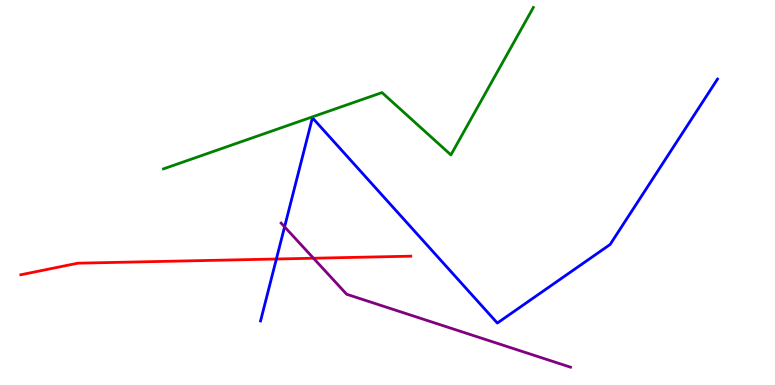[{'lines': ['blue', 'red'], 'intersections': [{'x': 3.57, 'y': 3.27}]}, {'lines': ['green', 'red'], 'intersections': []}, {'lines': ['purple', 'red'], 'intersections': [{'x': 4.05, 'y': 3.29}]}, {'lines': ['blue', 'green'], 'intersections': []}, {'lines': ['blue', 'purple'], 'intersections': [{'x': 3.67, 'y': 4.11}]}, {'lines': ['green', 'purple'], 'intersections': []}]